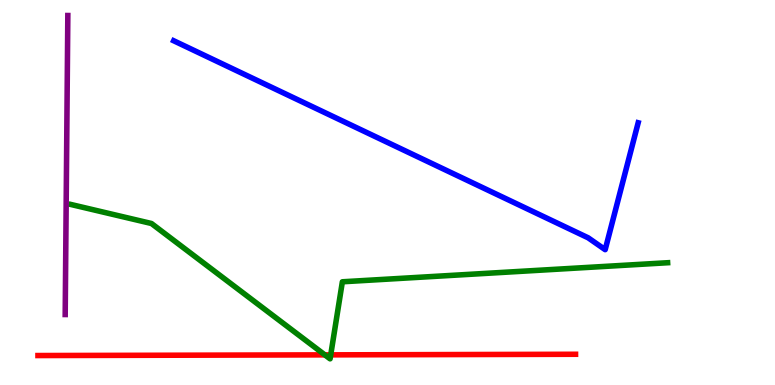[{'lines': ['blue', 'red'], 'intersections': []}, {'lines': ['green', 'red'], 'intersections': [{'x': 4.19, 'y': 0.783}, {'x': 4.27, 'y': 0.783}]}, {'lines': ['purple', 'red'], 'intersections': []}, {'lines': ['blue', 'green'], 'intersections': []}, {'lines': ['blue', 'purple'], 'intersections': []}, {'lines': ['green', 'purple'], 'intersections': []}]